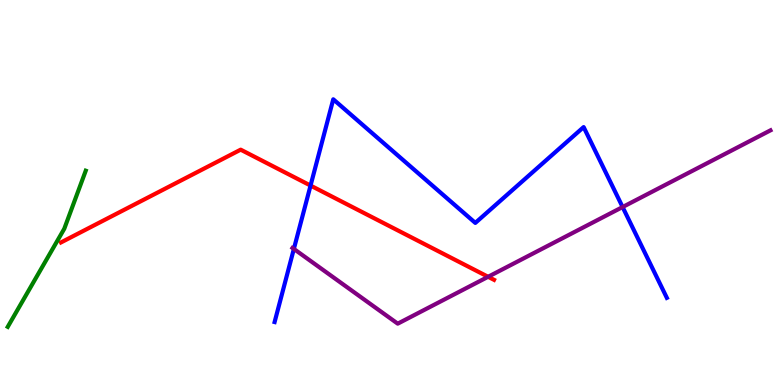[{'lines': ['blue', 'red'], 'intersections': [{'x': 4.01, 'y': 5.18}]}, {'lines': ['green', 'red'], 'intersections': []}, {'lines': ['purple', 'red'], 'intersections': [{'x': 6.3, 'y': 2.81}]}, {'lines': ['blue', 'green'], 'intersections': []}, {'lines': ['blue', 'purple'], 'intersections': [{'x': 3.79, 'y': 3.53}, {'x': 8.03, 'y': 4.62}]}, {'lines': ['green', 'purple'], 'intersections': []}]